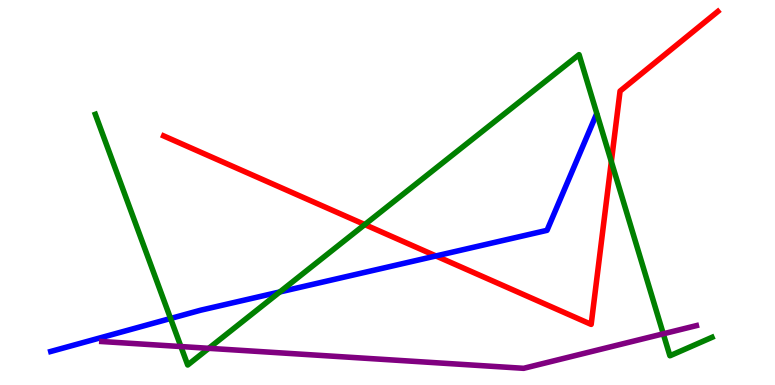[{'lines': ['blue', 'red'], 'intersections': [{'x': 5.63, 'y': 3.35}]}, {'lines': ['green', 'red'], 'intersections': [{'x': 4.71, 'y': 4.17}, {'x': 7.89, 'y': 5.8}]}, {'lines': ['purple', 'red'], 'intersections': []}, {'lines': ['blue', 'green'], 'intersections': [{'x': 2.2, 'y': 1.73}, {'x': 3.61, 'y': 2.42}]}, {'lines': ['blue', 'purple'], 'intersections': []}, {'lines': ['green', 'purple'], 'intersections': [{'x': 2.33, 'y': 0.999}, {'x': 2.69, 'y': 0.953}, {'x': 8.56, 'y': 1.33}]}]